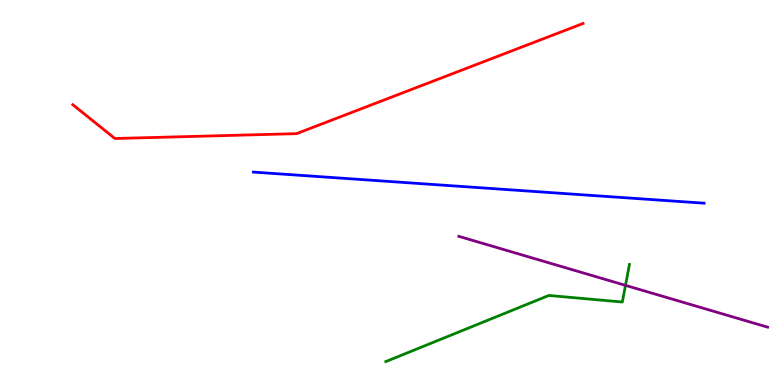[{'lines': ['blue', 'red'], 'intersections': []}, {'lines': ['green', 'red'], 'intersections': []}, {'lines': ['purple', 'red'], 'intersections': []}, {'lines': ['blue', 'green'], 'intersections': []}, {'lines': ['blue', 'purple'], 'intersections': []}, {'lines': ['green', 'purple'], 'intersections': [{'x': 8.07, 'y': 2.59}]}]